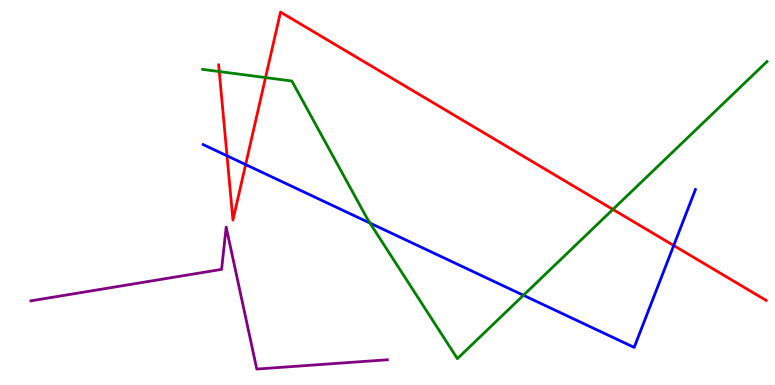[{'lines': ['blue', 'red'], 'intersections': [{'x': 2.93, 'y': 5.95}, {'x': 3.17, 'y': 5.73}, {'x': 8.69, 'y': 3.62}]}, {'lines': ['green', 'red'], 'intersections': [{'x': 2.83, 'y': 8.14}, {'x': 3.43, 'y': 7.98}, {'x': 7.91, 'y': 4.56}]}, {'lines': ['purple', 'red'], 'intersections': []}, {'lines': ['blue', 'green'], 'intersections': [{'x': 4.77, 'y': 4.21}, {'x': 6.75, 'y': 2.33}]}, {'lines': ['blue', 'purple'], 'intersections': []}, {'lines': ['green', 'purple'], 'intersections': []}]